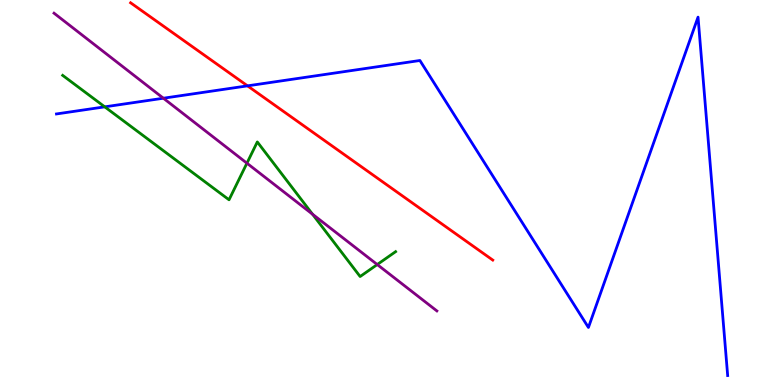[{'lines': ['blue', 'red'], 'intersections': [{'x': 3.19, 'y': 7.77}]}, {'lines': ['green', 'red'], 'intersections': []}, {'lines': ['purple', 'red'], 'intersections': []}, {'lines': ['blue', 'green'], 'intersections': [{'x': 1.35, 'y': 7.22}]}, {'lines': ['blue', 'purple'], 'intersections': [{'x': 2.11, 'y': 7.45}]}, {'lines': ['green', 'purple'], 'intersections': [{'x': 3.19, 'y': 5.76}, {'x': 4.03, 'y': 4.44}, {'x': 4.87, 'y': 3.13}]}]